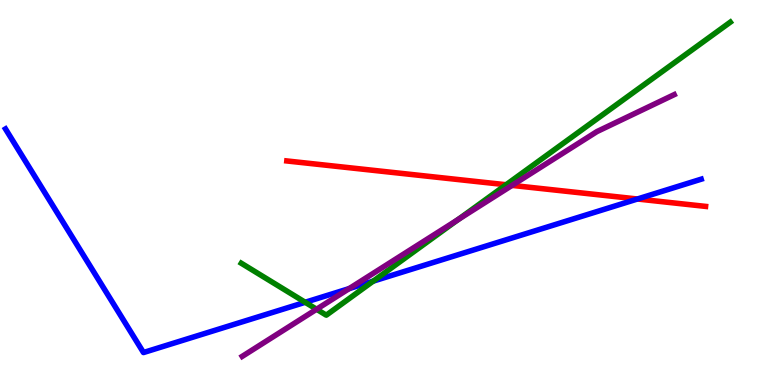[{'lines': ['blue', 'red'], 'intersections': [{'x': 8.23, 'y': 4.83}]}, {'lines': ['green', 'red'], 'intersections': [{'x': 6.53, 'y': 5.2}]}, {'lines': ['purple', 'red'], 'intersections': [{'x': 6.61, 'y': 5.18}]}, {'lines': ['blue', 'green'], 'intersections': [{'x': 3.94, 'y': 2.15}, {'x': 4.82, 'y': 2.7}]}, {'lines': ['blue', 'purple'], 'intersections': [{'x': 4.51, 'y': 2.5}]}, {'lines': ['green', 'purple'], 'intersections': [{'x': 4.08, 'y': 1.97}, {'x': 5.91, 'y': 4.3}]}]